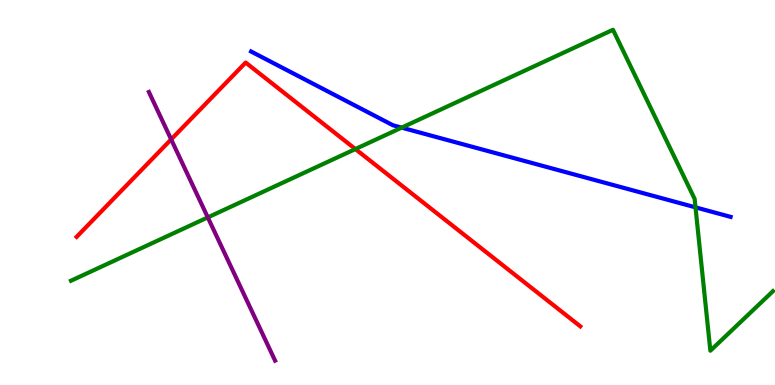[{'lines': ['blue', 'red'], 'intersections': []}, {'lines': ['green', 'red'], 'intersections': [{'x': 4.59, 'y': 6.13}]}, {'lines': ['purple', 'red'], 'intersections': [{'x': 2.21, 'y': 6.38}]}, {'lines': ['blue', 'green'], 'intersections': [{'x': 5.18, 'y': 6.68}, {'x': 8.97, 'y': 4.61}]}, {'lines': ['blue', 'purple'], 'intersections': []}, {'lines': ['green', 'purple'], 'intersections': [{'x': 2.68, 'y': 4.35}]}]